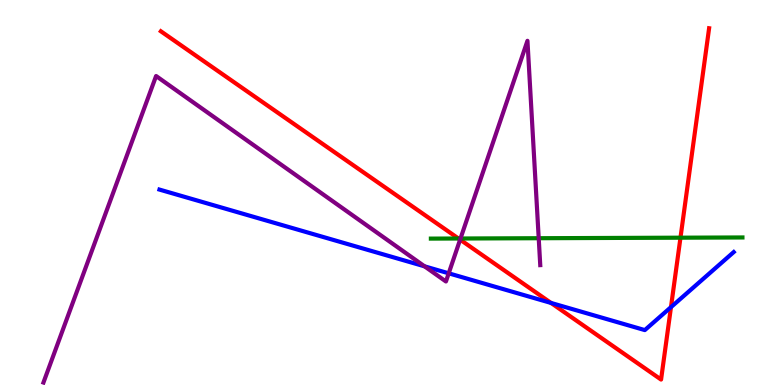[{'lines': ['blue', 'red'], 'intersections': [{'x': 7.11, 'y': 2.13}, {'x': 8.66, 'y': 2.02}]}, {'lines': ['green', 'red'], 'intersections': [{'x': 5.92, 'y': 3.8}, {'x': 8.78, 'y': 3.83}]}, {'lines': ['purple', 'red'], 'intersections': [{'x': 5.94, 'y': 3.78}]}, {'lines': ['blue', 'green'], 'intersections': []}, {'lines': ['blue', 'purple'], 'intersections': [{'x': 5.48, 'y': 3.08}, {'x': 5.79, 'y': 2.9}]}, {'lines': ['green', 'purple'], 'intersections': [{'x': 5.94, 'y': 3.81}, {'x': 6.95, 'y': 3.81}]}]